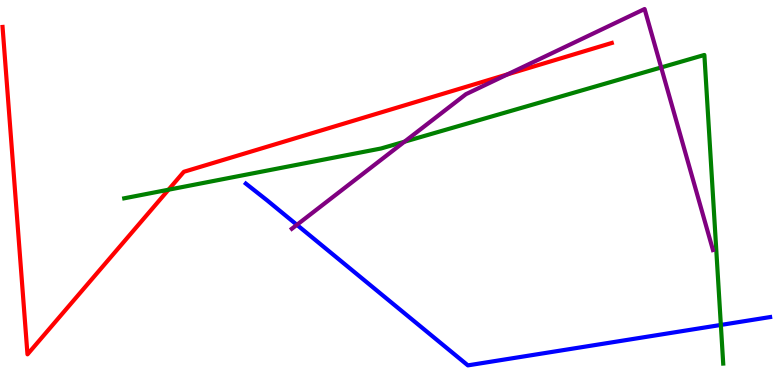[{'lines': ['blue', 'red'], 'intersections': []}, {'lines': ['green', 'red'], 'intersections': [{'x': 2.17, 'y': 5.07}]}, {'lines': ['purple', 'red'], 'intersections': [{'x': 6.55, 'y': 8.07}]}, {'lines': ['blue', 'green'], 'intersections': [{'x': 9.3, 'y': 1.56}]}, {'lines': ['blue', 'purple'], 'intersections': [{'x': 3.83, 'y': 4.16}]}, {'lines': ['green', 'purple'], 'intersections': [{'x': 5.22, 'y': 6.32}, {'x': 8.53, 'y': 8.25}]}]